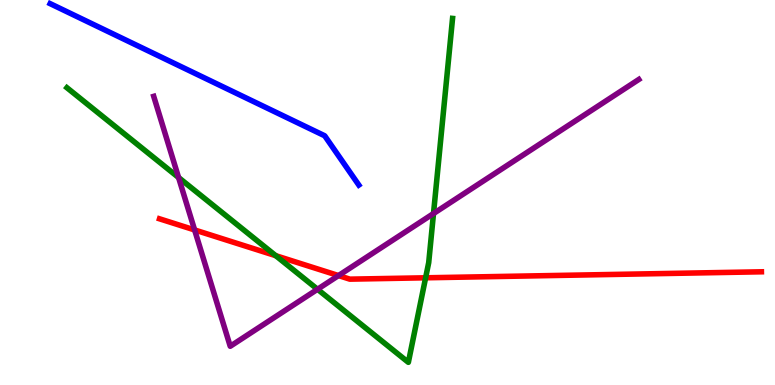[{'lines': ['blue', 'red'], 'intersections': []}, {'lines': ['green', 'red'], 'intersections': [{'x': 3.56, 'y': 3.36}, {'x': 5.49, 'y': 2.78}]}, {'lines': ['purple', 'red'], 'intersections': [{'x': 2.51, 'y': 4.03}, {'x': 4.37, 'y': 2.84}]}, {'lines': ['blue', 'green'], 'intersections': []}, {'lines': ['blue', 'purple'], 'intersections': []}, {'lines': ['green', 'purple'], 'intersections': [{'x': 2.3, 'y': 5.39}, {'x': 4.1, 'y': 2.49}, {'x': 5.59, 'y': 4.45}]}]